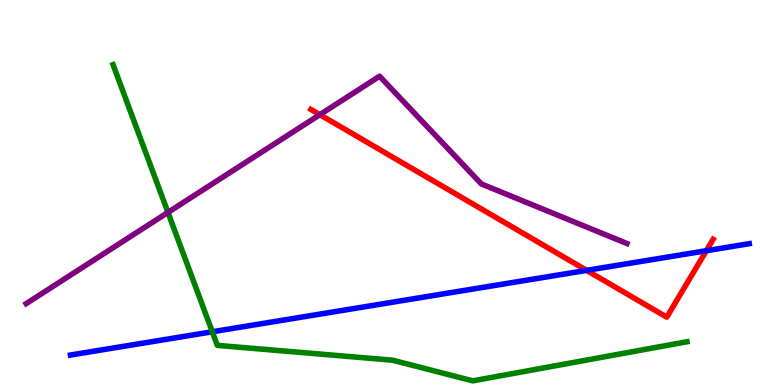[{'lines': ['blue', 'red'], 'intersections': [{'x': 7.57, 'y': 2.98}, {'x': 9.11, 'y': 3.49}]}, {'lines': ['green', 'red'], 'intersections': []}, {'lines': ['purple', 'red'], 'intersections': [{'x': 4.13, 'y': 7.02}]}, {'lines': ['blue', 'green'], 'intersections': [{'x': 2.74, 'y': 1.38}]}, {'lines': ['blue', 'purple'], 'intersections': []}, {'lines': ['green', 'purple'], 'intersections': [{'x': 2.17, 'y': 4.48}]}]